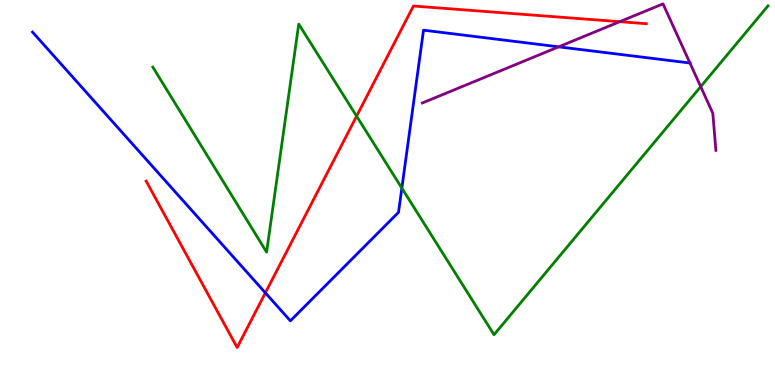[{'lines': ['blue', 'red'], 'intersections': [{'x': 3.42, 'y': 2.39}]}, {'lines': ['green', 'red'], 'intersections': [{'x': 4.6, 'y': 6.98}]}, {'lines': ['purple', 'red'], 'intersections': [{'x': 8.0, 'y': 9.44}]}, {'lines': ['blue', 'green'], 'intersections': [{'x': 5.19, 'y': 5.11}]}, {'lines': ['blue', 'purple'], 'intersections': [{'x': 7.21, 'y': 8.78}, {'x': 8.9, 'y': 8.36}]}, {'lines': ['green', 'purple'], 'intersections': [{'x': 9.04, 'y': 7.75}]}]